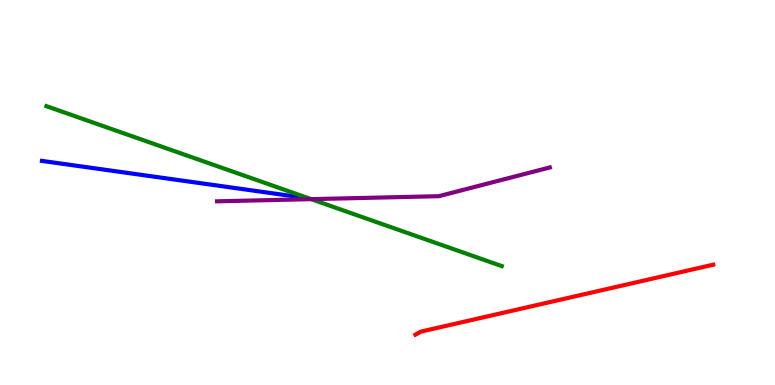[{'lines': ['blue', 'red'], 'intersections': []}, {'lines': ['green', 'red'], 'intersections': []}, {'lines': ['purple', 'red'], 'intersections': []}, {'lines': ['blue', 'green'], 'intersections': []}, {'lines': ['blue', 'purple'], 'intersections': []}, {'lines': ['green', 'purple'], 'intersections': [{'x': 4.02, 'y': 4.83}]}]